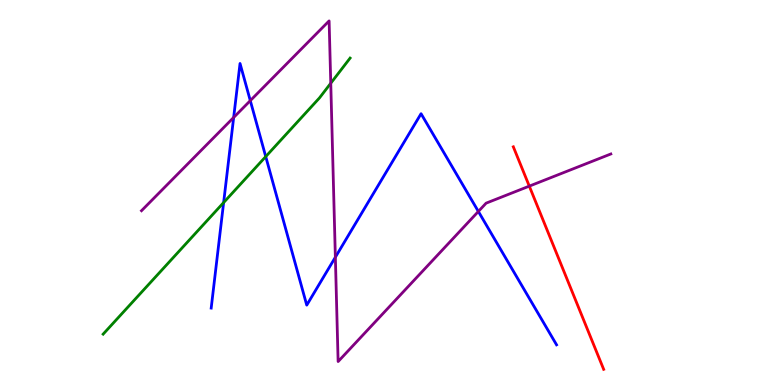[{'lines': ['blue', 'red'], 'intersections': []}, {'lines': ['green', 'red'], 'intersections': []}, {'lines': ['purple', 'red'], 'intersections': [{'x': 6.83, 'y': 5.17}]}, {'lines': ['blue', 'green'], 'intersections': [{'x': 2.89, 'y': 4.74}, {'x': 3.43, 'y': 5.93}]}, {'lines': ['blue', 'purple'], 'intersections': [{'x': 3.02, 'y': 6.95}, {'x': 3.23, 'y': 7.39}, {'x': 4.33, 'y': 3.32}, {'x': 6.17, 'y': 4.51}]}, {'lines': ['green', 'purple'], 'intersections': [{'x': 4.27, 'y': 7.84}]}]